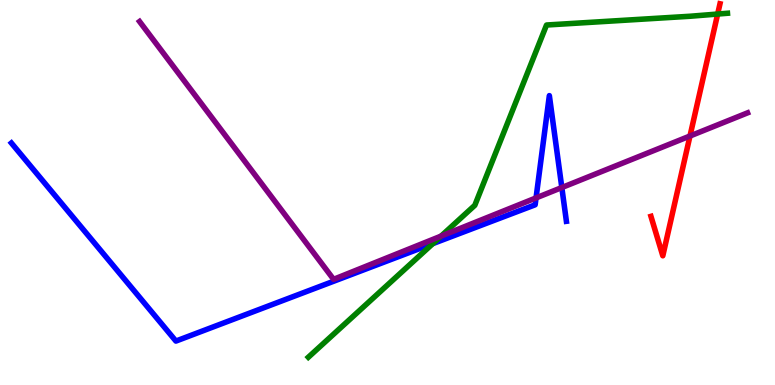[{'lines': ['blue', 'red'], 'intersections': []}, {'lines': ['green', 'red'], 'intersections': [{'x': 9.26, 'y': 9.64}]}, {'lines': ['purple', 'red'], 'intersections': [{'x': 8.9, 'y': 6.47}]}, {'lines': ['blue', 'green'], 'intersections': [{'x': 5.59, 'y': 3.67}]}, {'lines': ['blue', 'purple'], 'intersections': [{'x': 6.92, 'y': 4.86}, {'x': 7.25, 'y': 5.13}]}, {'lines': ['green', 'purple'], 'intersections': [{'x': 5.69, 'y': 3.87}]}]